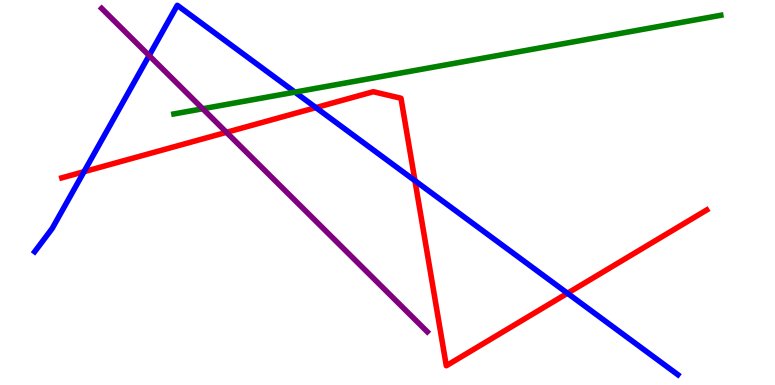[{'lines': ['blue', 'red'], 'intersections': [{'x': 1.08, 'y': 5.54}, {'x': 4.08, 'y': 7.21}, {'x': 5.35, 'y': 5.31}, {'x': 7.32, 'y': 2.38}]}, {'lines': ['green', 'red'], 'intersections': []}, {'lines': ['purple', 'red'], 'intersections': [{'x': 2.92, 'y': 6.56}]}, {'lines': ['blue', 'green'], 'intersections': [{'x': 3.81, 'y': 7.61}]}, {'lines': ['blue', 'purple'], 'intersections': [{'x': 1.92, 'y': 8.56}]}, {'lines': ['green', 'purple'], 'intersections': [{'x': 2.62, 'y': 7.18}]}]